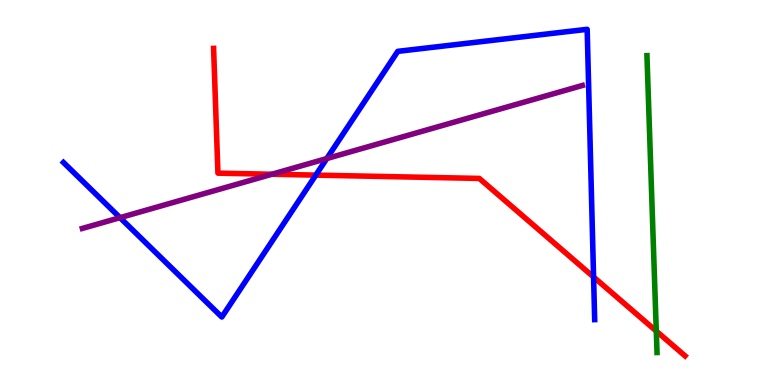[{'lines': ['blue', 'red'], 'intersections': [{'x': 4.07, 'y': 5.45}, {'x': 7.66, 'y': 2.81}]}, {'lines': ['green', 'red'], 'intersections': [{'x': 8.47, 'y': 1.4}]}, {'lines': ['purple', 'red'], 'intersections': [{'x': 3.51, 'y': 5.47}]}, {'lines': ['blue', 'green'], 'intersections': []}, {'lines': ['blue', 'purple'], 'intersections': [{'x': 1.55, 'y': 4.35}, {'x': 4.22, 'y': 5.88}]}, {'lines': ['green', 'purple'], 'intersections': []}]